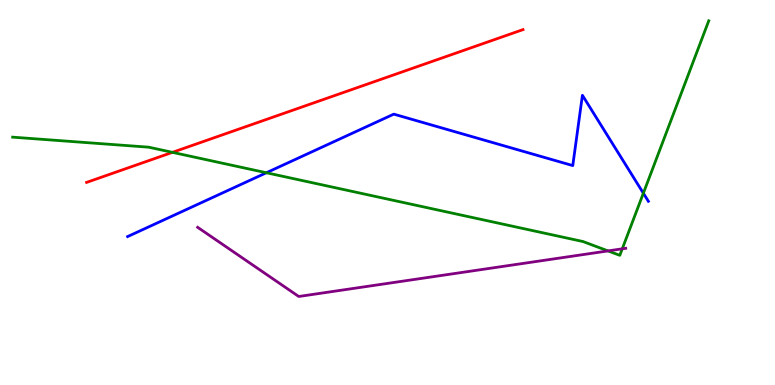[{'lines': ['blue', 'red'], 'intersections': []}, {'lines': ['green', 'red'], 'intersections': [{'x': 2.23, 'y': 6.04}]}, {'lines': ['purple', 'red'], 'intersections': []}, {'lines': ['blue', 'green'], 'intersections': [{'x': 3.44, 'y': 5.51}, {'x': 8.3, 'y': 4.98}]}, {'lines': ['blue', 'purple'], 'intersections': []}, {'lines': ['green', 'purple'], 'intersections': [{'x': 7.85, 'y': 3.48}, {'x': 8.03, 'y': 3.54}]}]